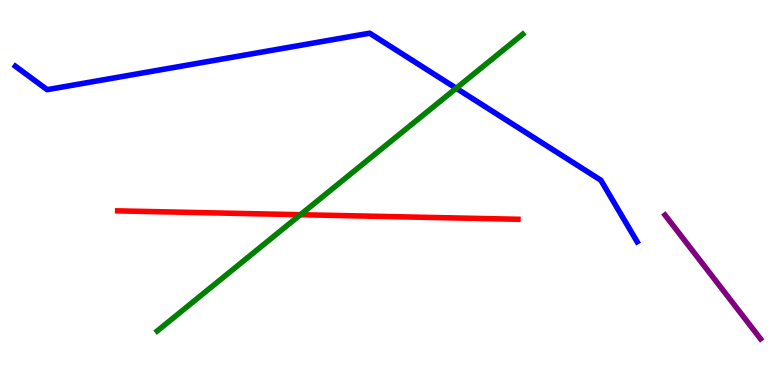[{'lines': ['blue', 'red'], 'intersections': []}, {'lines': ['green', 'red'], 'intersections': [{'x': 3.88, 'y': 4.42}]}, {'lines': ['purple', 'red'], 'intersections': []}, {'lines': ['blue', 'green'], 'intersections': [{'x': 5.89, 'y': 7.71}]}, {'lines': ['blue', 'purple'], 'intersections': []}, {'lines': ['green', 'purple'], 'intersections': []}]